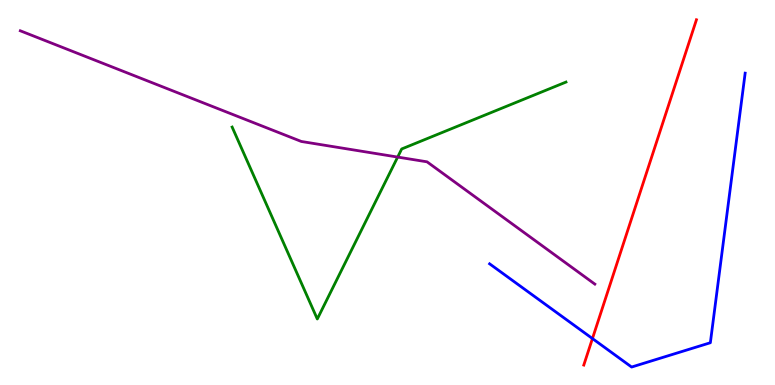[{'lines': ['blue', 'red'], 'intersections': [{'x': 7.64, 'y': 1.21}]}, {'lines': ['green', 'red'], 'intersections': []}, {'lines': ['purple', 'red'], 'intersections': []}, {'lines': ['blue', 'green'], 'intersections': []}, {'lines': ['blue', 'purple'], 'intersections': []}, {'lines': ['green', 'purple'], 'intersections': [{'x': 5.13, 'y': 5.92}]}]